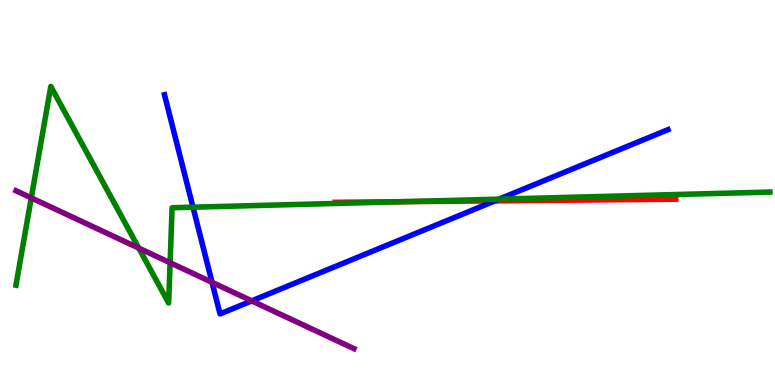[{'lines': ['blue', 'red'], 'intersections': [{'x': 6.39, 'y': 4.78}]}, {'lines': ['green', 'red'], 'intersections': [{'x': 5.19, 'y': 4.76}]}, {'lines': ['purple', 'red'], 'intersections': []}, {'lines': ['blue', 'green'], 'intersections': [{'x': 2.49, 'y': 4.62}, {'x': 6.44, 'y': 4.83}]}, {'lines': ['blue', 'purple'], 'intersections': [{'x': 2.74, 'y': 2.67}, {'x': 3.25, 'y': 2.18}]}, {'lines': ['green', 'purple'], 'intersections': [{'x': 0.403, 'y': 4.86}, {'x': 1.79, 'y': 3.56}, {'x': 2.19, 'y': 3.18}]}]